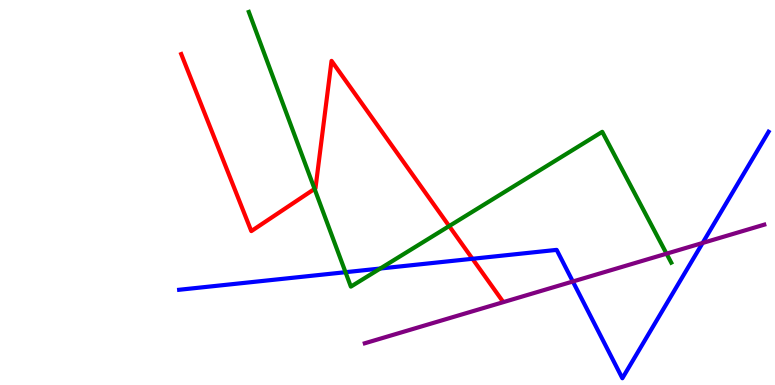[{'lines': ['blue', 'red'], 'intersections': [{'x': 6.1, 'y': 3.28}]}, {'lines': ['green', 'red'], 'intersections': [{'x': 4.06, 'y': 5.09}, {'x': 5.8, 'y': 4.13}]}, {'lines': ['purple', 'red'], 'intersections': []}, {'lines': ['blue', 'green'], 'intersections': [{'x': 4.46, 'y': 2.93}, {'x': 4.91, 'y': 3.03}]}, {'lines': ['blue', 'purple'], 'intersections': [{'x': 7.39, 'y': 2.69}, {'x': 9.07, 'y': 3.69}]}, {'lines': ['green', 'purple'], 'intersections': [{'x': 8.6, 'y': 3.41}]}]